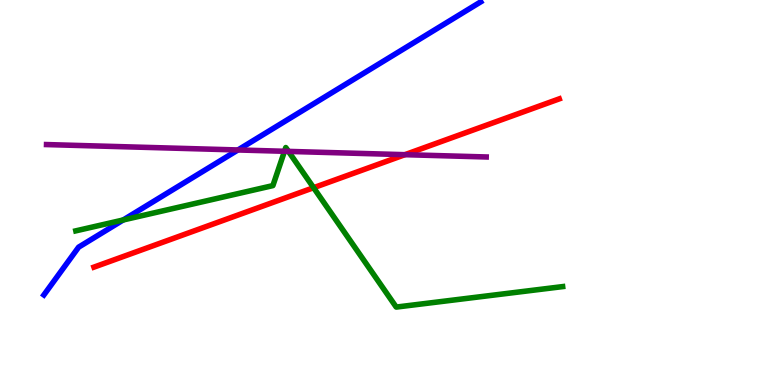[{'lines': ['blue', 'red'], 'intersections': []}, {'lines': ['green', 'red'], 'intersections': [{'x': 4.05, 'y': 5.12}]}, {'lines': ['purple', 'red'], 'intersections': [{'x': 5.22, 'y': 5.98}]}, {'lines': ['blue', 'green'], 'intersections': [{'x': 1.59, 'y': 4.29}]}, {'lines': ['blue', 'purple'], 'intersections': [{'x': 3.07, 'y': 6.1}]}, {'lines': ['green', 'purple'], 'intersections': [{'x': 3.67, 'y': 6.07}, {'x': 3.72, 'y': 6.07}]}]